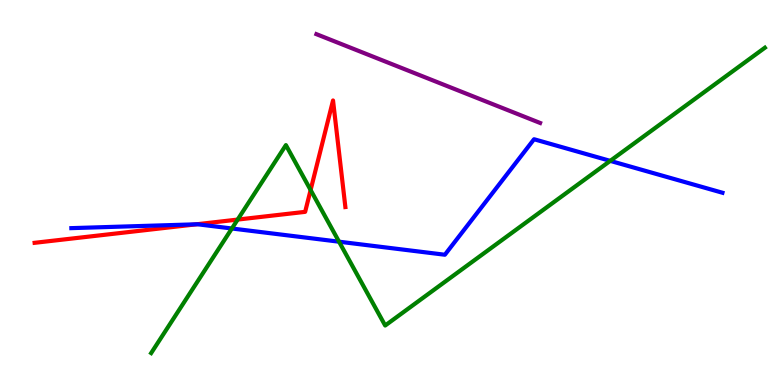[{'lines': ['blue', 'red'], 'intersections': [{'x': 2.53, 'y': 4.17}]}, {'lines': ['green', 'red'], 'intersections': [{'x': 3.07, 'y': 4.3}, {'x': 4.01, 'y': 5.06}]}, {'lines': ['purple', 'red'], 'intersections': []}, {'lines': ['blue', 'green'], 'intersections': [{'x': 2.99, 'y': 4.07}, {'x': 4.37, 'y': 3.72}, {'x': 7.87, 'y': 5.82}]}, {'lines': ['blue', 'purple'], 'intersections': []}, {'lines': ['green', 'purple'], 'intersections': []}]